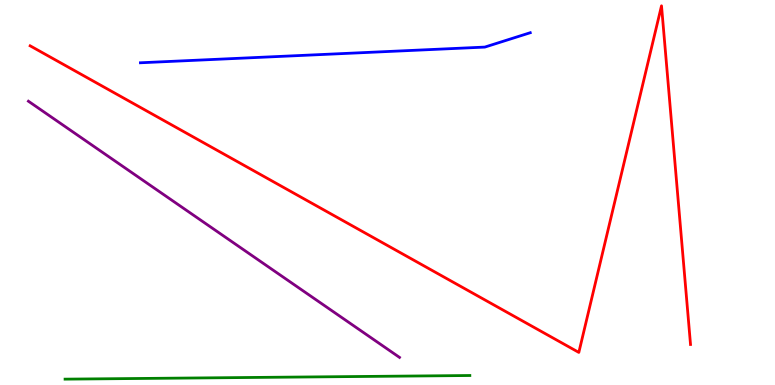[{'lines': ['blue', 'red'], 'intersections': []}, {'lines': ['green', 'red'], 'intersections': []}, {'lines': ['purple', 'red'], 'intersections': []}, {'lines': ['blue', 'green'], 'intersections': []}, {'lines': ['blue', 'purple'], 'intersections': []}, {'lines': ['green', 'purple'], 'intersections': []}]